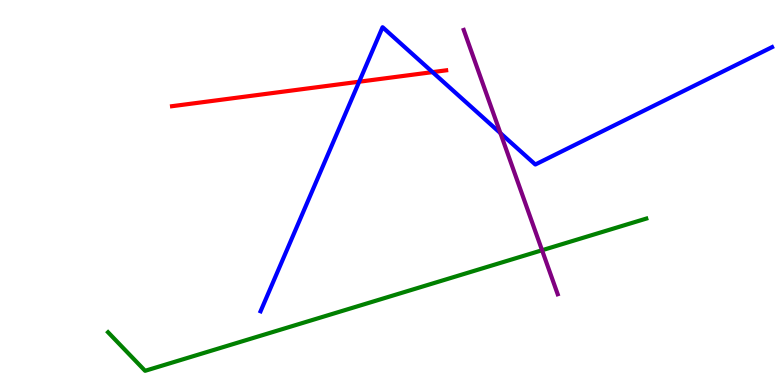[{'lines': ['blue', 'red'], 'intersections': [{'x': 4.63, 'y': 7.88}, {'x': 5.58, 'y': 8.13}]}, {'lines': ['green', 'red'], 'intersections': []}, {'lines': ['purple', 'red'], 'intersections': []}, {'lines': ['blue', 'green'], 'intersections': []}, {'lines': ['blue', 'purple'], 'intersections': [{'x': 6.46, 'y': 6.54}]}, {'lines': ['green', 'purple'], 'intersections': [{'x': 6.99, 'y': 3.5}]}]